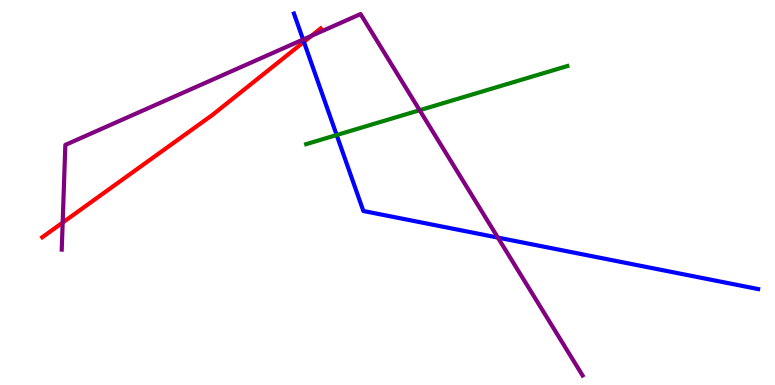[{'lines': ['blue', 'red'], 'intersections': [{'x': 3.92, 'y': 8.91}]}, {'lines': ['green', 'red'], 'intersections': []}, {'lines': ['purple', 'red'], 'intersections': [{'x': 0.809, 'y': 4.22}, {'x': 4.02, 'y': 9.07}]}, {'lines': ['blue', 'green'], 'intersections': [{'x': 4.34, 'y': 6.49}]}, {'lines': ['blue', 'purple'], 'intersections': [{'x': 3.91, 'y': 8.97}, {'x': 6.42, 'y': 3.83}]}, {'lines': ['green', 'purple'], 'intersections': [{'x': 5.41, 'y': 7.14}]}]